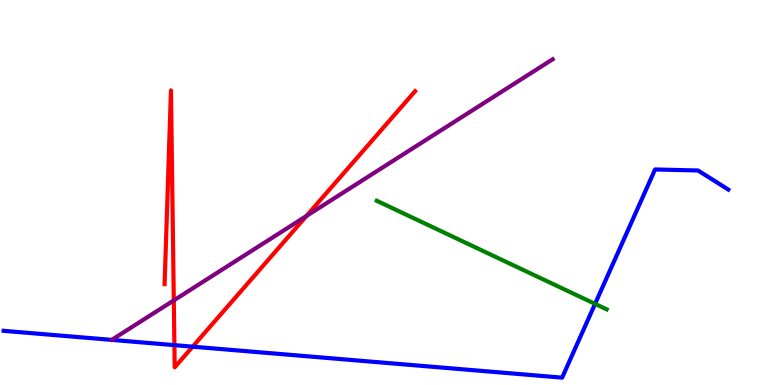[{'lines': ['blue', 'red'], 'intersections': [{'x': 2.25, 'y': 1.04}, {'x': 2.49, 'y': 0.996}]}, {'lines': ['green', 'red'], 'intersections': []}, {'lines': ['purple', 'red'], 'intersections': [{'x': 2.24, 'y': 2.2}, {'x': 3.95, 'y': 4.39}]}, {'lines': ['blue', 'green'], 'intersections': [{'x': 7.68, 'y': 2.11}]}, {'lines': ['blue', 'purple'], 'intersections': []}, {'lines': ['green', 'purple'], 'intersections': []}]